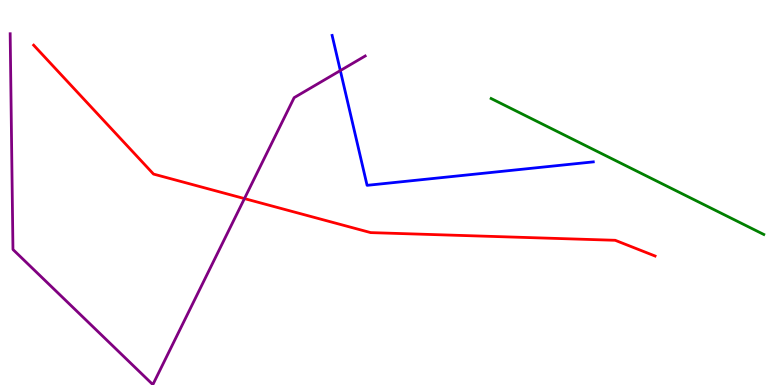[{'lines': ['blue', 'red'], 'intersections': []}, {'lines': ['green', 'red'], 'intersections': []}, {'lines': ['purple', 'red'], 'intersections': [{'x': 3.15, 'y': 4.84}]}, {'lines': ['blue', 'green'], 'intersections': []}, {'lines': ['blue', 'purple'], 'intersections': [{'x': 4.39, 'y': 8.17}]}, {'lines': ['green', 'purple'], 'intersections': []}]